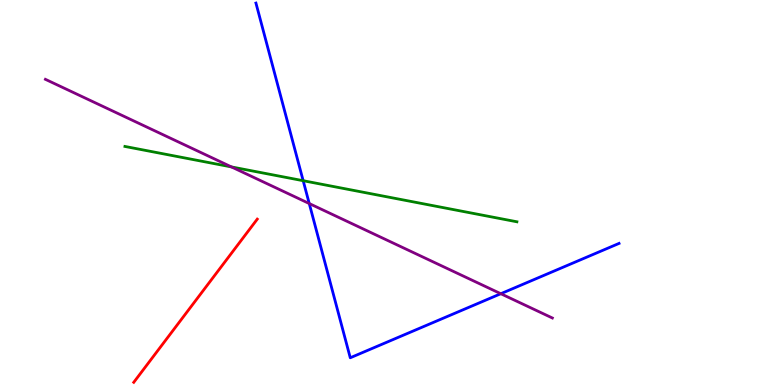[{'lines': ['blue', 'red'], 'intersections': []}, {'lines': ['green', 'red'], 'intersections': []}, {'lines': ['purple', 'red'], 'intersections': []}, {'lines': ['blue', 'green'], 'intersections': [{'x': 3.91, 'y': 5.31}]}, {'lines': ['blue', 'purple'], 'intersections': [{'x': 3.99, 'y': 4.71}, {'x': 6.46, 'y': 2.37}]}, {'lines': ['green', 'purple'], 'intersections': [{'x': 2.99, 'y': 5.66}]}]